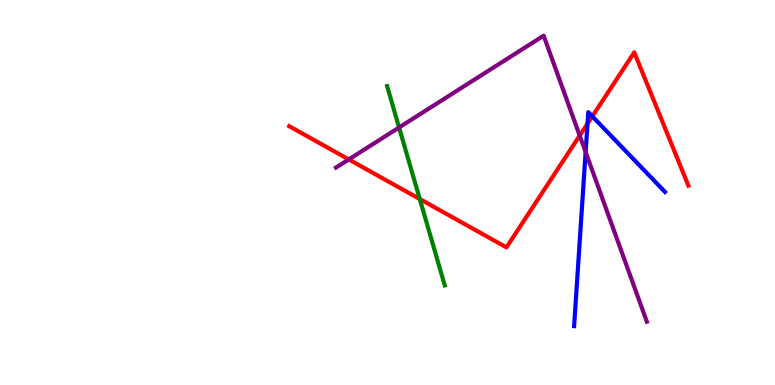[{'lines': ['blue', 'red'], 'intersections': [{'x': 7.58, 'y': 6.79}, {'x': 7.64, 'y': 6.98}]}, {'lines': ['green', 'red'], 'intersections': [{'x': 5.42, 'y': 4.83}]}, {'lines': ['purple', 'red'], 'intersections': [{'x': 4.5, 'y': 5.86}, {'x': 7.48, 'y': 6.48}]}, {'lines': ['blue', 'green'], 'intersections': []}, {'lines': ['blue', 'purple'], 'intersections': [{'x': 7.56, 'y': 6.05}]}, {'lines': ['green', 'purple'], 'intersections': [{'x': 5.15, 'y': 6.69}]}]